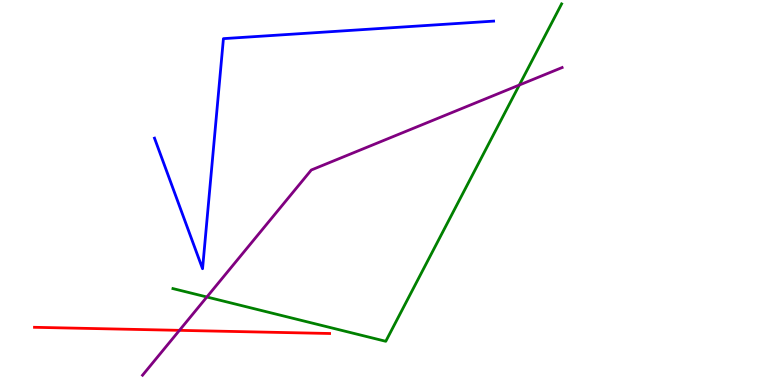[{'lines': ['blue', 'red'], 'intersections': []}, {'lines': ['green', 'red'], 'intersections': []}, {'lines': ['purple', 'red'], 'intersections': [{'x': 2.32, 'y': 1.42}]}, {'lines': ['blue', 'green'], 'intersections': []}, {'lines': ['blue', 'purple'], 'intersections': []}, {'lines': ['green', 'purple'], 'intersections': [{'x': 2.67, 'y': 2.29}, {'x': 6.7, 'y': 7.79}]}]